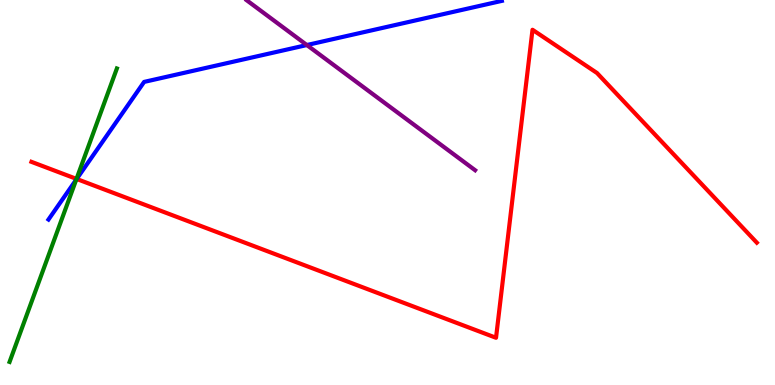[{'lines': ['blue', 'red'], 'intersections': [{'x': 0.989, 'y': 5.35}]}, {'lines': ['green', 'red'], 'intersections': [{'x': 0.987, 'y': 5.35}]}, {'lines': ['purple', 'red'], 'intersections': []}, {'lines': ['blue', 'green'], 'intersections': [{'x': 0.984, 'y': 5.34}]}, {'lines': ['blue', 'purple'], 'intersections': [{'x': 3.96, 'y': 8.83}]}, {'lines': ['green', 'purple'], 'intersections': []}]